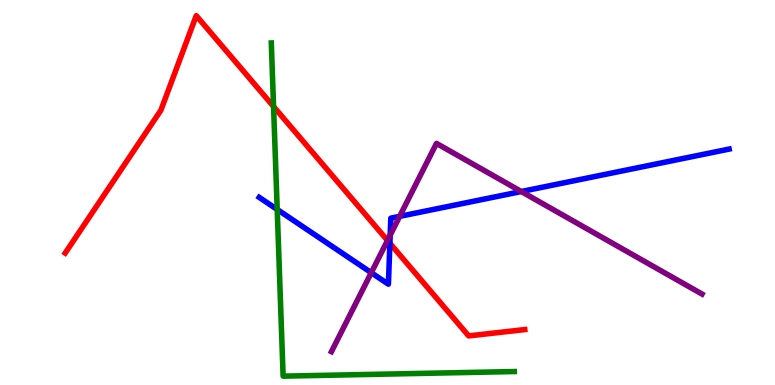[{'lines': ['blue', 'red'], 'intersections': [{'x': 5.03, 'y': 3.68}]}, {'lines': ['green', 'red'], 'intersections': [{'x': 3.53, 'y': 7.23}]}, {'lines': ['purple', 'red'], 'intersections': [{'x': 5.0, 'y': 3.75}]}, {'lines': ['blue', 'green'], 'intersections': [{'x': 3.58, 'y': 4.56}]}, {'lines': ['blue', 'purple'], 'intersections': [{'x': 4.79, 'y': 2.92}, {'x': 5.03, 'y': 3.89}, {'x': 5.16, 'y': 4.38}, {'x': 6.73, 'y': 5.03}]}, {'lines': ['green', 'purple'], 'intersections': []}]